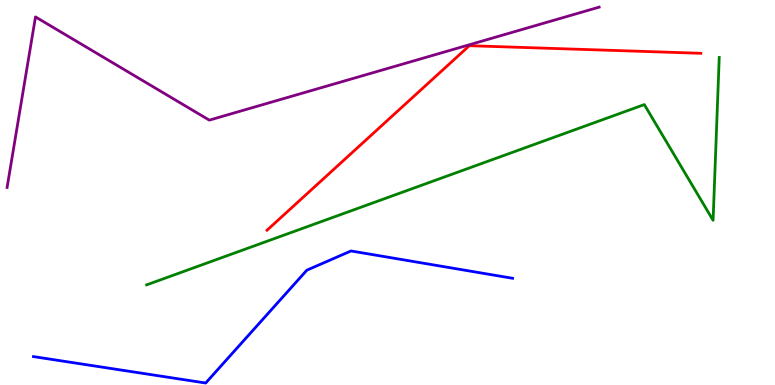[{'lines': ['blue', 'red'], 'intersections': []}, {'lines': ['green', 'red'], 'intersections': []}, {'lines': ['purple', 'red'], 'intersections': []}, {'lines': ['blue', 'green'], 'intersections': []}, {'lines': ['blue', 'purple'], 'intersections': []}, {'lines': ['green', 'purple'], 'intersections': []}]